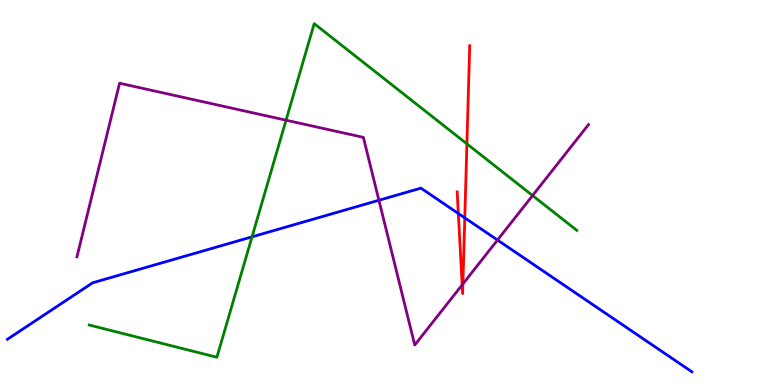[{'lines': ['blue', 'red'], 'intersections': [{'x': 5.91, 'y': 4.45}, {'x': 6.0, 'y': 4.34}]}, {'lines': ['green', 'red'], 'intersections': [{'x': 6.02, 'y': 6.26}]}, {'lines': ['purple', 'red'], 'intersections': [{'x': 5.96, 'y': 2.6}, {'x': 5.97, 'y': 2.63}]}, {'lines': ['blue', 'green'], 'intersections': [{'x': 3.25, 'y': 3.85}]}, {'lines': ['blue', 'purple'], 'intersections': [{'x': 4.89, 'y': 4.8}, {'x': 6.42, 'y': 3.77}]}, {'lines': ['green', 'purple'], 'intersections': [{'x': 3.69, 'y': 6.88}, {'x': 6.87, 'y': 4.92}]}]